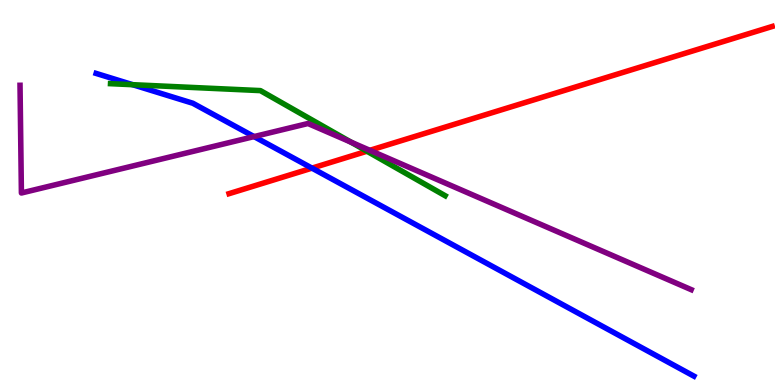[{'lines': ['blue', 'red'], 'intersections': [{'x': 4.03, 'y': 5.63}]}, {'lines': ['green', 'red'], 'intersections': [{'x': 4.73, 'y': 6.07}]}, {'lines': ['purple', 'red'], 'intersections': [{'x': 4.77, 'y': 6.1}]}, {'lines': ['blue', 'green'], 'intersections': [{'x': 1.71, 'y': 7.8}]}, {'lines': ['blue', 'purple'], 'intersections': [{'x': 3.28, 'y': 6.45}]}, {'lines': ['green', 'purple'], 'intersections': [{'x': 4.53, 'y': 6.31}]}]